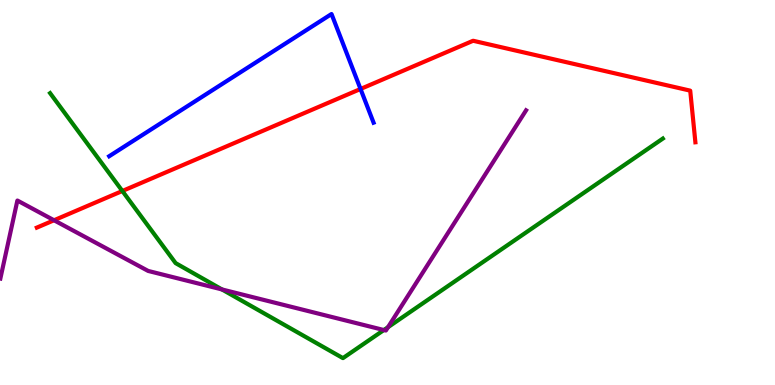[{'lines': ['blue', 'red'], 'intersections': [{'x': 4.65, 'y': 7.69}]}, {'lines': ['green', 'red'], 'intersections': [{'x': 1.58, 'y': 5.04}]}, {'lines': ['purple', 'red'], 'intersections': [{'x': 0.697, 'y': 4.28}]}, {'lines': ['blue', 'green'], 'intersections': []}, {'lines': ['blue', 'purple'], 'intersections': []}, {'lines': ['green', 'purple'], 'intersections': [{'x': 2.86, 'y': 2.48}, {'x': 4.95, 'y': 1.43}, {'x': 5.01, 'y': 1.5}]}]